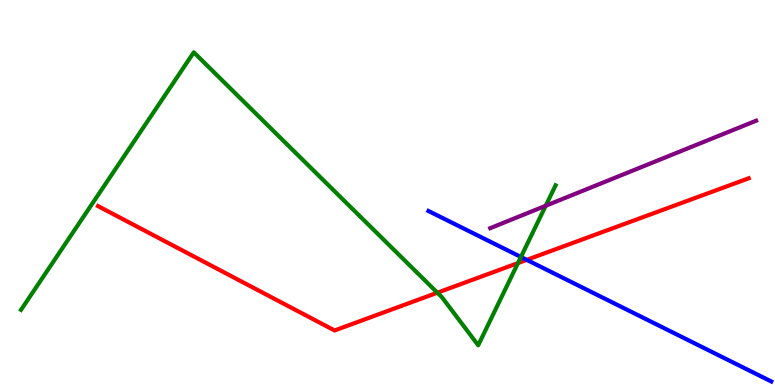[{'lines': ['blue', 'red'], 'intersections': [{'x': 6.8, 'y': 3.25}]}, {'lines': ['green', 'red'], 'intersections': [{'x': 5.64, 'y': 2.4}, {'x': 6.68, 'y': 3.17}]}, {'lines': ['purple', 'red'], 'intersections': []}, {'lines': ['blue', 'green'], 'intersections': [{'x': 6.72, 'y': 3.33}]}, {'lines': ['blue', 'purple'], 'intersections': []}, {'lines': ['green', 'purple'], 'intersections': [{'x': 7.04, 'y': 4.66}]}]